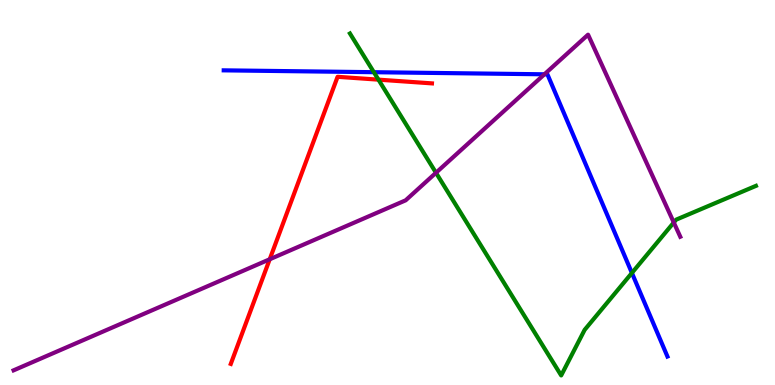[{'lines': ['blue', 'red'], 'intersections': []}, {'lines': ['green', 'red'], 'intersections': [{'x': 4.88, 'y': 7.93}]}, {'lines': ['purple', 'red'], 'intersections': [{'x': 3.48, 'y': 3.27}]}, {'lines': ['blue', 'green'], 'intersections': [{'x': 4.82, 'y': 8.12}, {'x': 8.15, 'y': 2.91}]}, {'lines': ['blue', 'purple'], 'intersections': [{'x': 7.02, 'y': 8.07}]}, {'lines': ['green', 'purple'], 'intersections': [{'x': 5.63, 'y': 5.51}, {'x': 8.69, 'y': 4.22}]}]